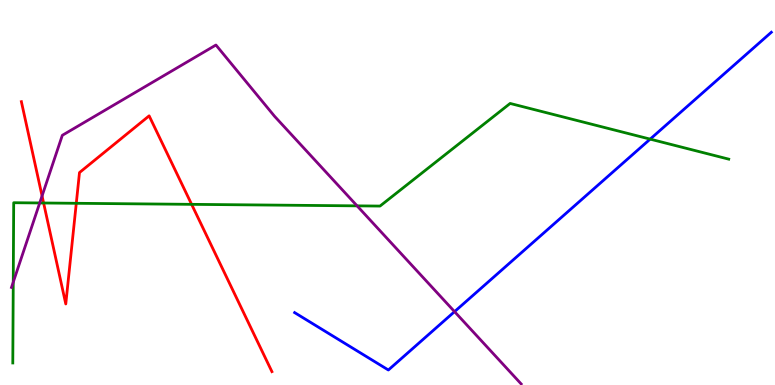[{'lines': ['blue', 'red'], 'intersections': []}, {'lines': ['green', 'red'], 'intersections': [{'x': 0.563, 'y': 4.73}, {'x': 0.984, 'y': 4.72}, {'x': 2.47, 'y': 4.69}]}, {'lines': ['purple', 'red'], 'intersections': [{'x': 0.543, 'y': 4.91}]}, {'lines': ['blue', 'green'], 'intersections': [{'x': 8.39, 'y': 6.39}]}, {'lines': ['blue', 'purple'], 'intersections': [{'x': 5.87, 'y': 1.91}]}, {'lines': ['green', 'purple'], 'intersections': [{'x': 0.171, 'y': 2.67}, {'x': 0.512, 'y': 4.73}, {'x': 4.61, 'y': 4.65}]}]